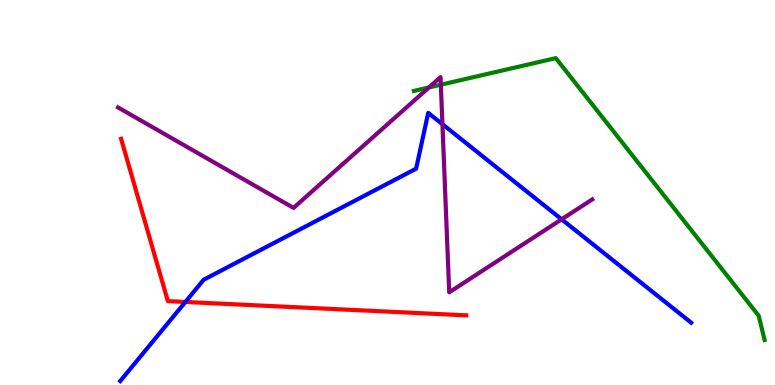[{'lines': ['blue', 'red'], 'intersections': [{'x': 2.39, 'y': 2.16}]}, {'lines': ['green', 'red'], 'intersections': []}, {'lines': ['purple', 'red'], 'intersections': []}, {'lines': ['blue', 'green'], 'intersections': []}, {'lines': ['blue', 'purple'], 'intersections': [{'x': 5.71, 'y': 6.77}, {'x': 7.25, 'y': 4.3}]}, {'lines': ['green', 'purple'], 'intersections': [{'x': 5.53, 'y': 7.73}, {'x': 5.69, 'y': 7.8}]}]